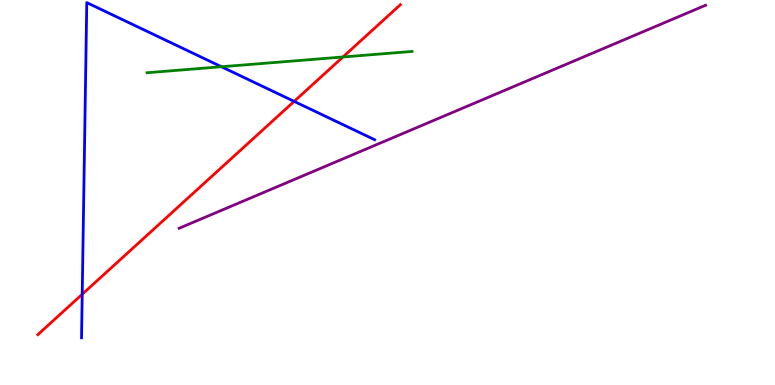[{'lines': ['blue', 'red'], 'intersections': [{'x': 1.06, 'y': 2.36}, {'x': 3.8, 'y': 7.37}]}, {'lines': ['green', 'red'], 'intersections': [{'x': 4.42, 'y': 8.52}]}, {'lines': ['purple', 'red'], 'intersections': []}, {'lines': ['blue', 'green'], 'intersections': [{'x': 2.86, 'y': 8.27}]}, {'lines': ['blue', 'purple'], 'intersections': []}, {'lines': ['green', 'purple'], 'intersections': []}]